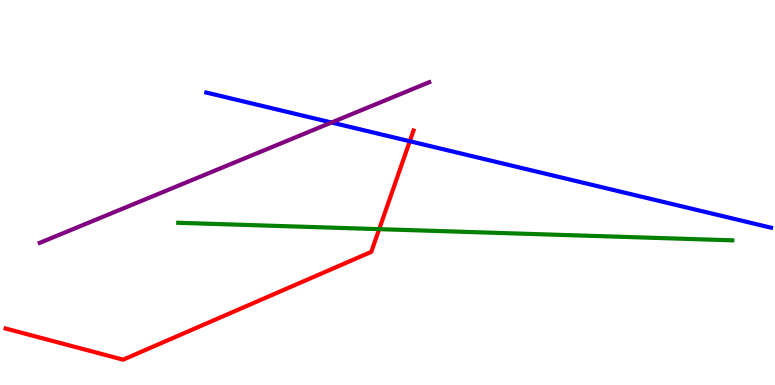[{'lines': ['blue', 'red'], 'intersections': [{'x': 5.29, 'y': 6.33}]}, {'lines': ['green', 'red'], 'intersections': [{'x': 4.89, 'y': 4.05}]}, {'lines': ['purple', 'red'], 'intersections': []}, {'lines': ['blue', 'green'], 'intersections': []}, {'lines': ['blue', 'purple'], 'intersections': [{'x': 4.28, 'y': 6.82}]}, {'lines': ['green', 'purple'], 'intersections': []}]